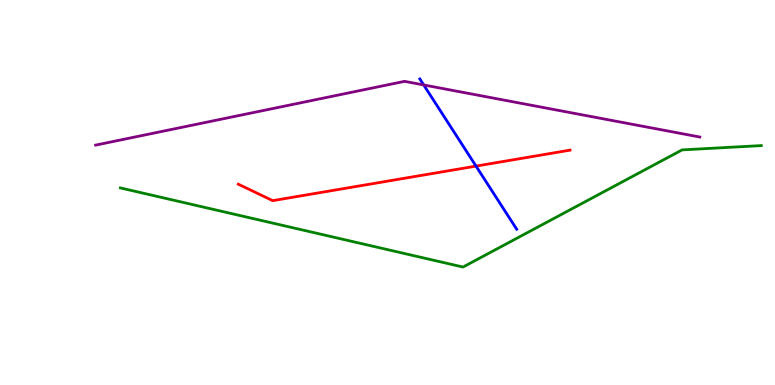[{'lines': ['blue', 'red'], 'intersections': [{'x': 6.14, 'y': 5.69}]}, {'lines': ['green', 'red'], 'intersections': []}, {'lines': ['purple', 'red'], 'intersections': []}, {'lines': ['blue', 'green'], 'intersections': []}, {'lines': ['blue', 'purple'], 'intersections': [{'x': 5.47, 'y': 7.79}]}, {'lines': ['green', 'purple'], 'intersections': []}]